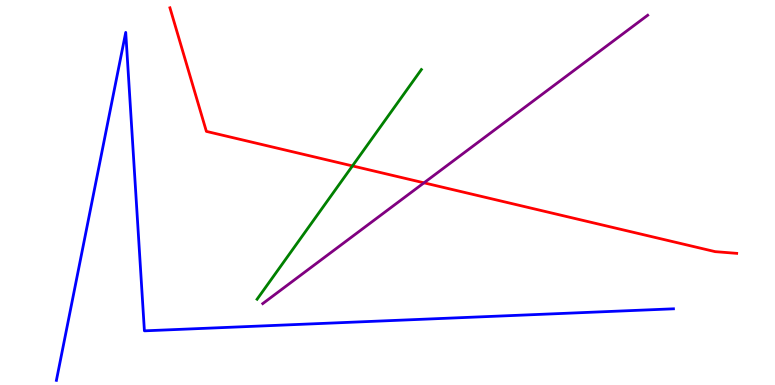[{'lines': ['blue', 'red'], 'intersections': []}, {'lines': ['green', 'red'], 'intersections': [{'x': 4.55, 'y': 5.69}]}, {'lines': ['purple', 'red'], 'intersections': [{'x': 5.47, 'y': 5.25}]}, {'lines': ['blue', 'green'], 'intersections': []}, {'lines': ['blue', 'purple'], 'intersections': []}, {'lines': ['green', 'purple'], 'intersections': []}]